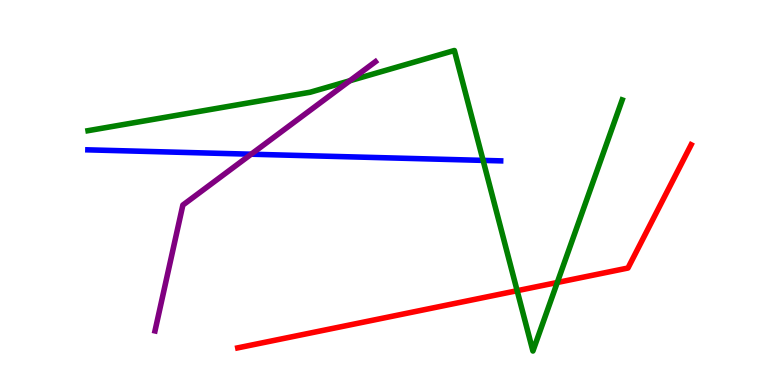[{'lines': ['blue', 'red'], 'intersections': []}, {'lines': ['green', 'red'], 'intersections': [{'x': 6.67, 'y': 2.45}, {'x': 7.19, 'y': 2.66}]}, {'lines': ['purple', 'red'], 'intersections': []}, {'lines': ['blue', 'green'], 'intersections': [{'x': 6.23, 'y': 5.83}]}, {'lines': ['blue', 'purple'], 'intersections': [{'x': 3.24, 'y': 5.99}]}, {'lines': ['green', 'purple'], 'intersections': [{'x': 4.51, 'y': 7.9}]}]